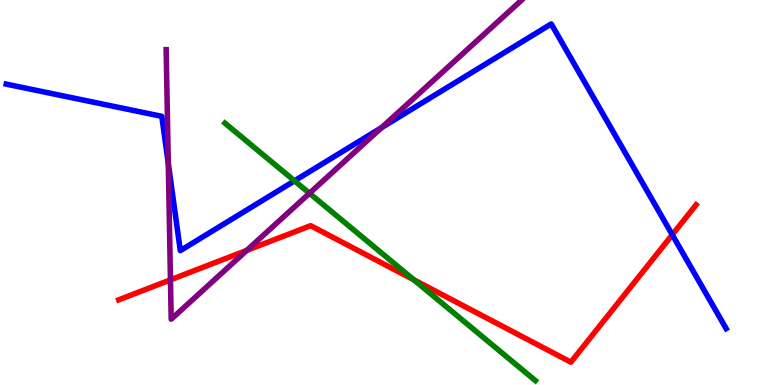[{'lines': ['blue', 'red'], 'intersections': [{'x': 8.67, 'y': 3.9}]}, {'lines': ['green', 'red'], 'intersections': [{'x': 5.34, 'y': 2.73}]}, {'lines': ['purple', 'red'], 'intersections': [{'x': 2.2, 'y': 2.73}, {'x': 3.18, 'y': 3.5}]}, {'lines': ['blue', 'green'], 'intersections': [{'x': 3.8, 'y': 5.3}]}, {'lines': ['blue', 'purple'], 'intersections': [{'x': 2.17, 'y': 5.76}, {'x': 4.92, 'y': 6.68}]}, {'lines': ['green', 'purple'], 'intersections': [{'x': 3.99, 'y': 4.98}]}]